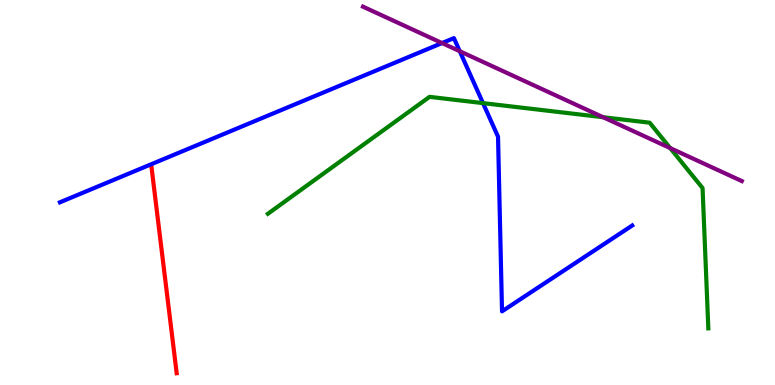[{'lines': ['blue', 'red'], 'intersections': []}, {'lines': ['green', 'red'], 'intersections': []}, {'lines': ['purple', 'red'], 'intersections': []}, {'lines': ['blue', 'green'], 'intersections': [{'x': 6.23, 'y': 7.32}]}, {'lines': ['blue', 'purple'], 'intersections': [{'x': 5.7, 'y': 8.88}, {'x': 5.93, 'y': 8.67}]}, {'lines': ['green', 'purple'], 'intersections': [{'x': 7.78, 'y': 6.95}, {'x': 8.65, 'y': 6.15}]}]